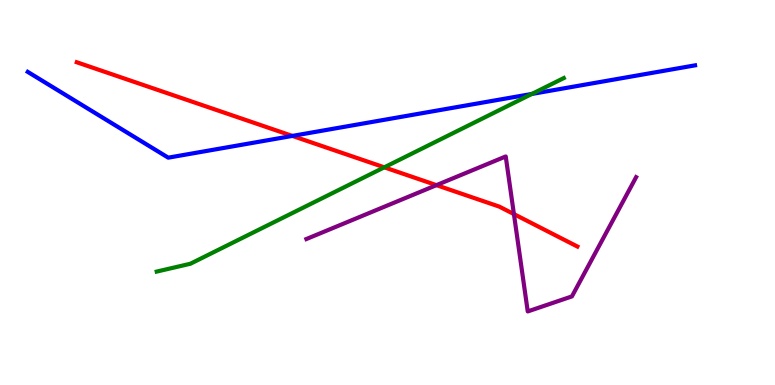[{'lines': ['blue', 'red'], 'intersections': [{'x': 3.77, 'y': 6.47}]}, {'lines': ['green', 'red'], 'intersections': [{'x': 4.96, 'y': 5.65}]}, {'lines': ['purple', 'red'], 'intersections': [{'x': 5.63, 'y': 5.19}, {'x': 6.63, 'y': 4.44}]}, {'lines': ['blue', 'green'], 'intersections': [{'x': 6.86, 'y': 7.56}]}, {'lines': ['blue', 'purple'], 'intersections': []}, {'lines': ['green', 'purple'], 'intersections': []}]